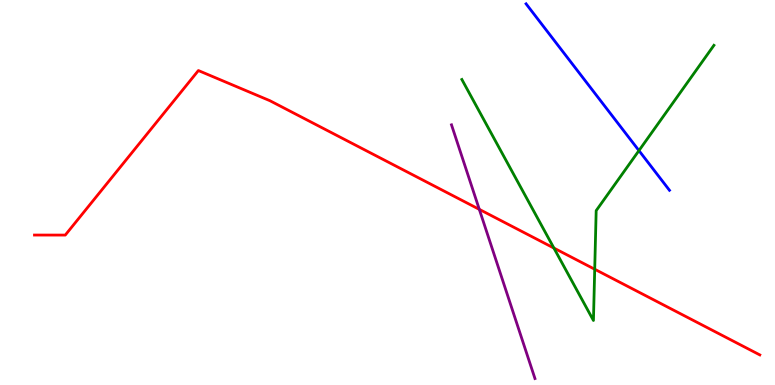[{'lines': ['blue', 'red'], 'intersections': []}, {'lines': ['green', 'red'], 'intersections': [{'x': 7.15, 'y': 3.56}, {'x': 7.67, 'y': 3.01}]}, {'lines': ['purple', 'red'], 'intersections': [{'x': 6.18, 'y': 4.56}]}, {'lines': ['blue', 'green'], 'intersections': [{'x': 8.24, 'y': 6.09}]}, {'lines': ['blue', 'purple'], 'intersections': []}, {'lines': ['green', 'purple'], 'intersections': []}]